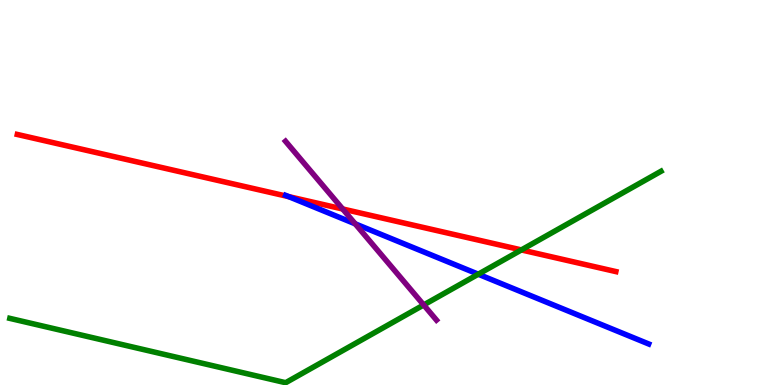[{'lines': ['blue', 'red'], 'intersections': [{'x': 3.73, 'y': 4.89}]}, {'lines': ['green', 'red'], 'intersections': [{'x': 6.73, 'y': 3.51}]}, {'lines': ['purple', 'red'], 'intersections': [{'x': 4.42, 'y': 4.57}]}, {'lines': ['blue', 'green'], 'intersections': [{'x': 6.17, 'y': 2.88}]}, {'lines': ['blue', 'purple'], 'intersections': [{'x': 4.58, 'y': 4.19}]}, {'lines': ['green', 'purple'], 'intersections': [{'x': 5.47, 'y': 2.08}]}]